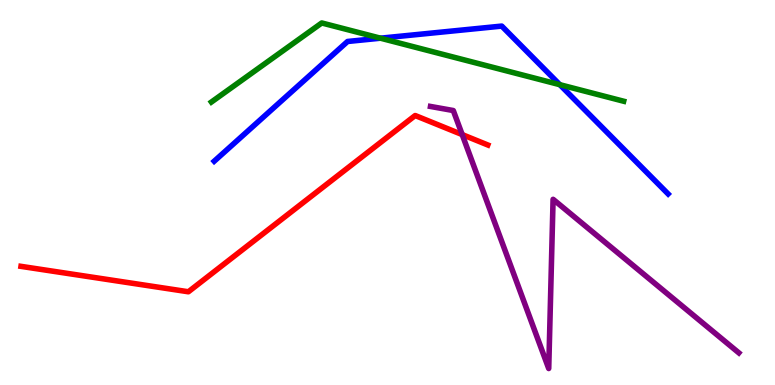[{'lines': ['blue', 'red'], 'intersections': []}, {'lines': ['green', 'red'], 'intersections': []}, {'lines': ['purple', 'red'], 'intersections': [{'x': 5.96, 'y': 6.5}]}, {'lines': ['blue', 'green'], 'intersections': [{'x': 4.91, 'y': 9.01}, {'x': 7.22, 'y': 7.8}]}, {'lines': ['blue', 'purple'], 'intersections': []}, {'lines': ['green', 'purple'], 'intersections': []}]